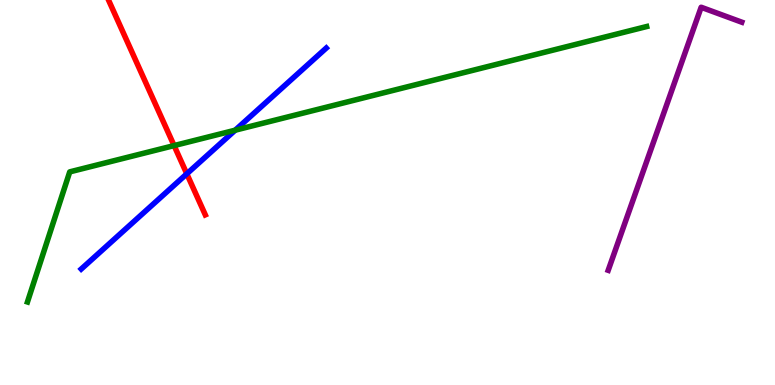[{'lines': ['blue', 'red'], 'intersections': [{'x': 2.41, 'y': 5.49}]}, {'lines': ['green', 'red'], 'intersections': [{'x': 2.25, 'y': 6.22}]}, {'lines': ['purple', 'red'], 'intersections': []}, {'lines': ['blue', 'green'], 'intersections': [{'x': 3.03, 'y': 6.62}]}, {'lines': ['blue', 'purple'], 'intersections': []}, {'lines': ['green', 'purple'], 'intersections': []}]